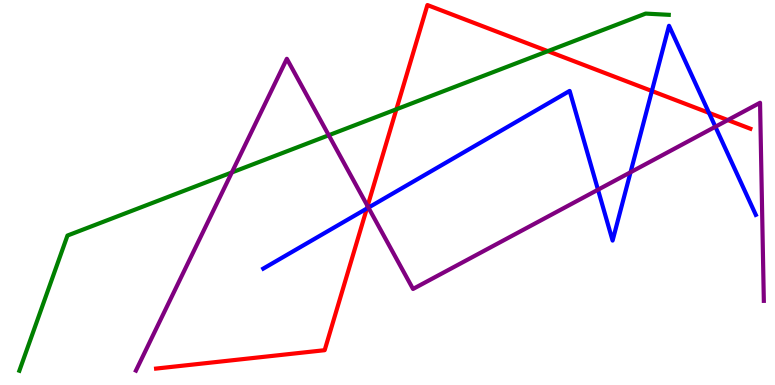[{'lines': ['blue', 'red'], 'intersections': [{'x': 4.73, 'y': 4.58}, {'x': 8.41, 'y': 7.64}, {'x': 9.15, 'y': 7.07}]}, {'lines': ['green', 'red'], 'intersections': [{'x': 5.11, 'y': 7.16}, {'x': 7.07, 'y': 8.67}]}, {'lines': ['purple', 'red'], 'intersections': [{'x': 4.74, 'y': 4.65}, {'x': 9.39, 'y': 6.88}]}, {'lines': ['blue', 'green'], 'intersections': []}, {'lines': ['blue', 'purple'], 'intersections': [{'x': 4.75, 'y': 4.61}, {'x': 7.72, 'y': 5.07}, {'x': 8.14, 'y': 5.53}, {'x': 9.23, 'y': 6.71}]}, {'lines': ['green', 'purple'], 'intersections': [{'x': 2.99, 'y': 5.52}, {'x': 4.24, 'y': 6.49}]}]